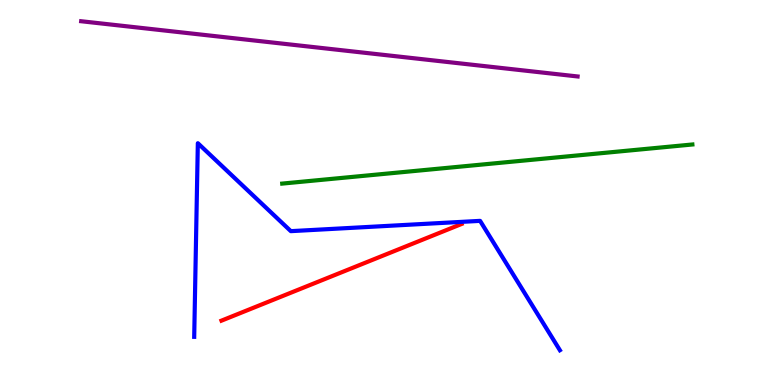[{'lines': ['blue', 'red'], 'intersections': []}, {'lines': ['green', 'red'], 'intersections': []}, {'lines': ['purple', 'red'], 'intersections': []}, {'lines': ['blue', 'green'], 'intersections': []}, {'lines': ['blue', 'purple'], 'intersections': []}, {'lines': ['green', 'purple'], 'intersections': []}]